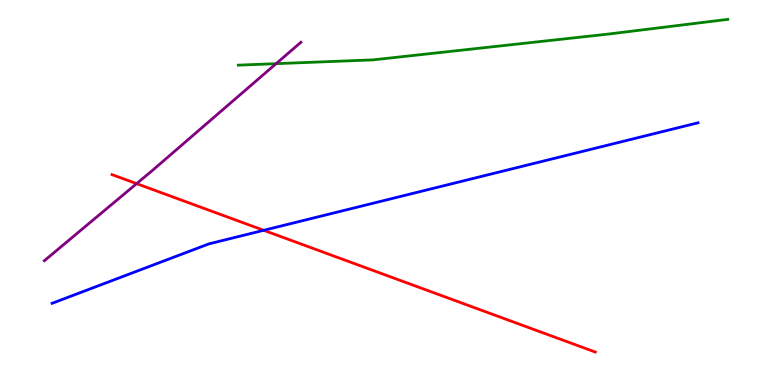[{'lines': ['blue', 'red'], 'intersections': [{'x': 3.4, 'y': 4.02}]}, {'lines': ['green', 'red'], 'intersections': []}, {'lines': ['purple', 'red'], 'intersections': [{'x': 1.76, 'y': 5.23}]}, {'lines': ['blue', 'green'], 'intersections': []}, {'lines': ['blue', 'purple'], 'intersections': []}, {'lines': ['green', 'purple'], 'intersections': [{'x': 3.56, 'y': 8.35}]}]